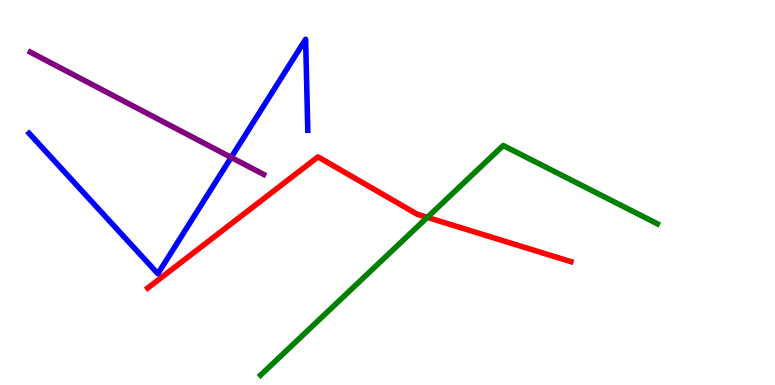[{'lines': ['blue', 'red'], 'intersections': []}, {'lines': ['green', 'red'], 'intersections': [{'x': 5.51, 'y': 4.35}]}, {'lines': ['purple', 'red'], 'intersections': []}, {'lines': ['blue', 'green'], 'intersections': []}, {'lines': ['blue', 'purple'], 'intersections': [{'x': 2.98, 'y': 5.91}]}, {'lines': ['green', 'purple'], 'intersections': []}]